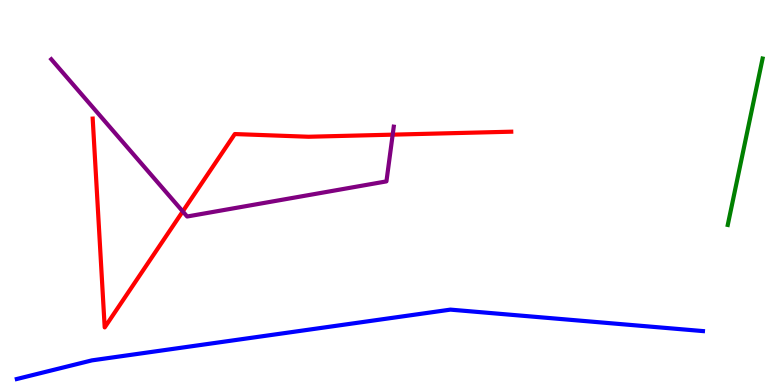[{'lines': ['blue', 'red'], 'intersections': []}, {'lines': ['green', 'red'], 'intersections': []}, {'lines': ['purple', 'red'], 'intersections': [{'x': 2.36, 'y': 4.51}, {'x': 5.07, 'y': 6.5}]}, {'lines': ['blue', 'green'], 'intersections': []}, {'lines': ['blue', 'purple'], 'intersections': []}, {'lines': ['green', 'purple'], 'intersections': []}]